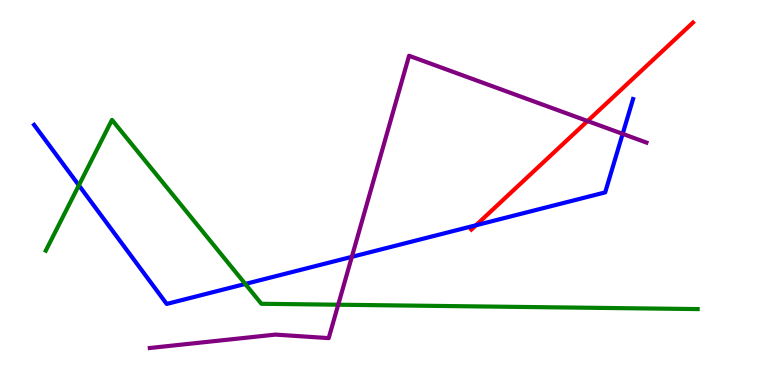[{'lines': ['blue', 'red'], 'intersections': [{'x': 6.14, 'y': 4.15}]}, {'lines': ['green', 'red'], 'intersections': []}, {'lines': ['purple', 'red'], 'intersections': [{'x': 7.58, 'y': 6.86}]}, {'lines': ['blue', 'green'], 'intersections': [{'x': 1.02, 'y': 5.19}, {'x': 3.16, 'y': 2.62}]}, {'lines': ['blue', 'purple'], 'intersections': [{'x': 4.54, 'y': 3.33}, {'x': 8.03, 'y': 6.52}]}, {'lines': ['green', 'purple'], 'intersections': [{'x': 4.36, 'y': 2.09}]}]